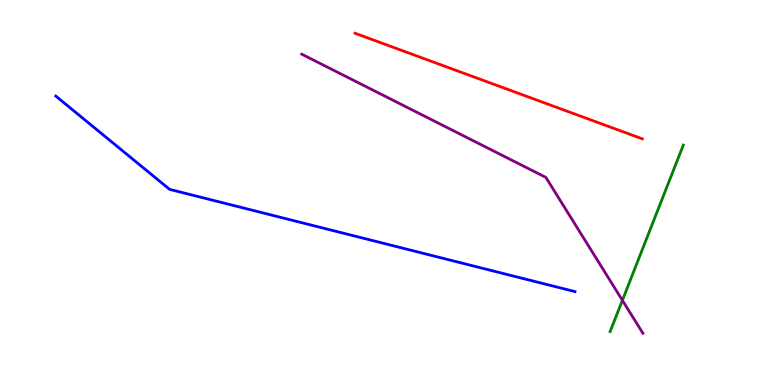[{'lines': ['blue', 'red'], 'intersections': []}, {'lines': ['green', 'red'], 'intersections': []}, {'lines': ['purple', 'red'], 'intersections': []}, {'lines': ['blue', 'green'], 'intersections': []}, {'lines': ['blue', 'purple'], 'intersections': []}, {'lines': ['green', 'purple'], 'intersections': [{'x': 8.03, 'y': 2.2}]}]